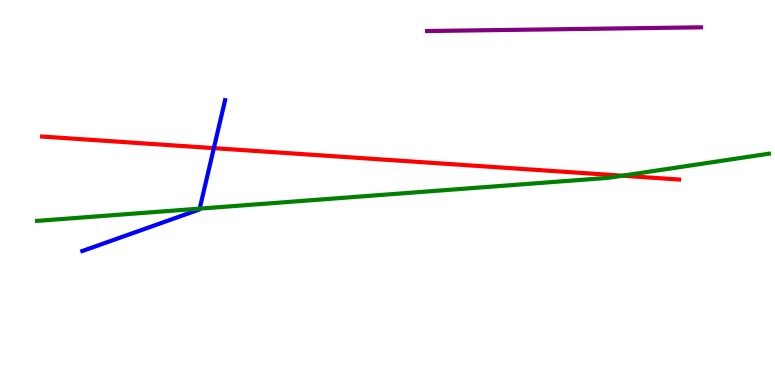[{'lines': ['blue', 'red'], 'intersections': [{'x': 2.76, 'y': 6.15}]}, {'lines': ['green', 'red'], 'intersections': [{'x': 8.03, 'y': 5.44}]}, {'lines': ['purple', 'red'], 'intersections': []}, {'lines': ['blue', 'green'], 'intersections': [{'x': 2.58, 'y': 4.58}]}, {'lines': ['blue', 'purple'], 'intersections': []}, {'lines': ['green', 'purple'], 'intersections': []}]